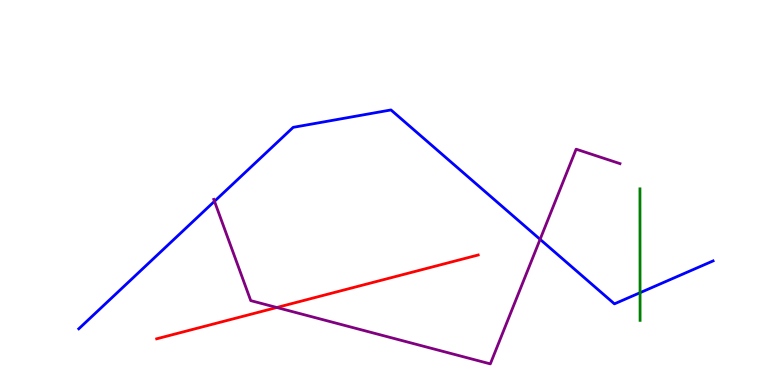[{'lines': ['blue', 'red'], 'intersections': []}, {'lines': ['green', 'red'], 'intersections': []}, {'lines': ['purple', 'red'], 'intersections': [{'x': 3.57, 'y': 2.01}]}, {'lines': ['blue', 'green'], 'intersections': [{'x': 8.26, 'y': 2.4}]}, {'lines': ['blue', 'purple'], 'intersections': [{'x': 2.77, 'y': 4.77}, {'x': 6.97, 'y': 3.78}]}, {'lines': ['green', 'purple'], 'intersections': []}]